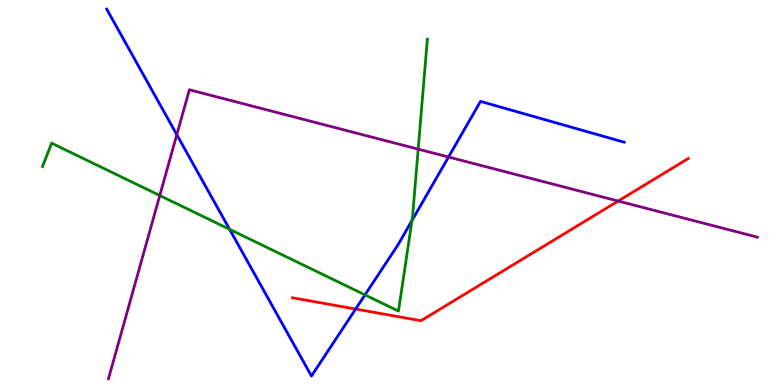[{'lines': ['blue', 'red'], 'intersections': [{'x': 4.59, 'y': 1.97}]}, {'lines': ['green', 'red'], 'intersections': []}, {'lines': ['purple', 'red'], 'intersections': [{'x': 7.98, 'y': 4.78}]}, {'lines': ['blue', 'green'], 'intersections': [{'x': 2.96, 'y': 4.04}, {'x': 4.71, 'y': 2.34}, {'x': 5.32, 'y': 4.27}]}, {'lines': ['blue', 'purple'], 'intersections': [{'x': 2.28, 'y': 6.5}, {'x': 5.79, 'y': 5.92}]}, {'lines': ['green', 'purple'], 'intersections': [{'x': 2.06, 'y': 4.92}, {'x': 5.4, 'y': 6.13}]}]